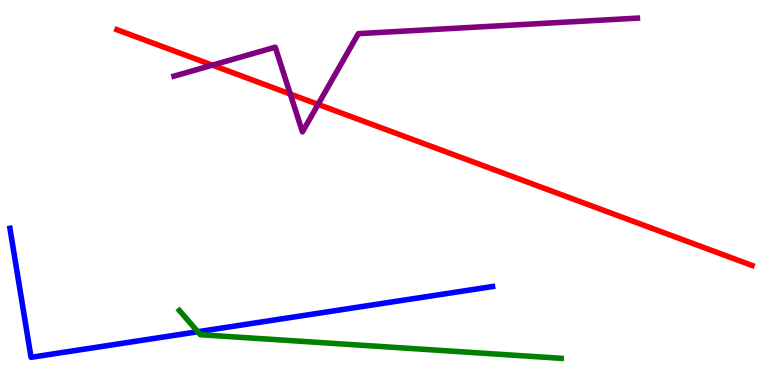[{'lines': ['blue', 'red'], 'intersections': []}, {'lines': ['green', 'red'], 'intersections': []}, {'lines': ['purple', 'red'], 'intersections': [{'x': 2.74, 'y': 8.31}, {'x': 3.75, 'y': 7.56}, {'x': 4.1, 'y': 7.29}]}, {'lines': ['blue', 'green'], 'intersections': [{'x': 2.55, 'y': 1.38}]}, {'lines': ['blue', 'purple'], 'intersections': []}, {'lines': ['green', 'purple'], 'intersections': []}]